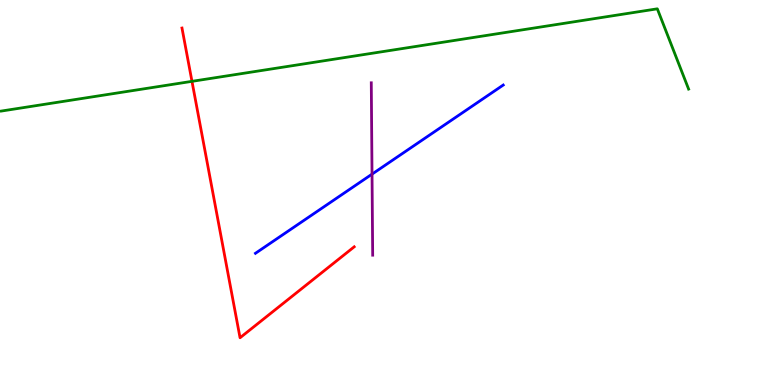[{'lines': ['blue', 'red'], 'intersections': []}, {'lines': ['green', 'red'], 'intersections': [{'x': 2.48, 'y': 7.89}]}, {'lines': ['purple', 'red'], 'intersections': []}, {'lines': ['blue', 'green'], 'intersections': []}, {'lines': ['blue', 'purple'], 'intersections': [{'x': 4.8, 'y': 5.48}]}, {'lines': ['green', 'purple'], 'intersections': []}]